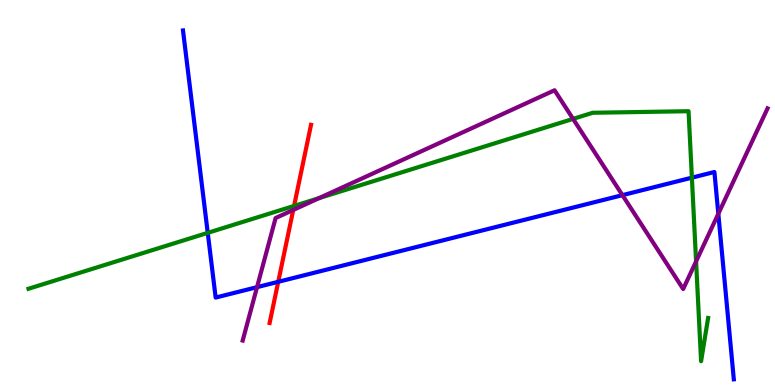[{'lines': ['blue', 'red'], 'intersections': [{'x': 3.59, 'y': 2.68}]}, {'lines': ['green', 'red'], 'intersections': [{'x': 3.79, 'y': 4.65}]}, {'lines': ['purple', 'red'], 'intersections': [{'x': 3.78, 'y': 4.55}]}, {'lines': ['blue', 'green'], 'intersections': [{'x': 2.68, 'y': 3.95}, {'x': 8.93, 'y': 5.39}]}, {'lines': ['blue', 'purple'], 'intersections': [{'x': 3.32, 'y': 2.54}, {'x': 8.03, 'y': 4.93}, {'x': 9.27, 'y': 4.45}]}, {'lines': ['green', 'purple'], 'intersections': [{'x': 4.12, 'y': 4.85}, {'x': 7.39, 'y': 6.91}, {'x': 8.98, 'y': 3.21}]}]